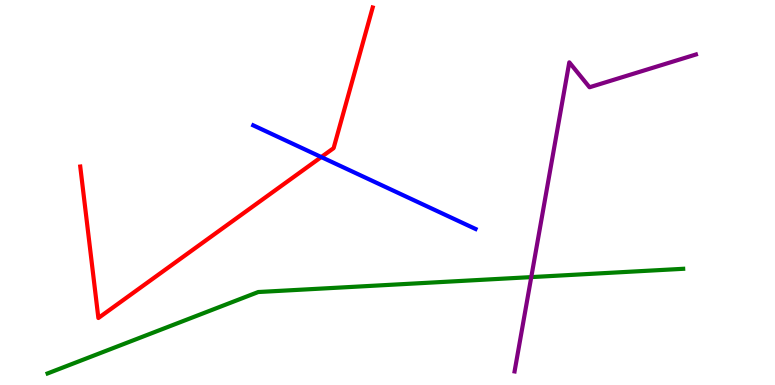[{'lines': ['blue', 'red'], 'intersections': [{'x': 4.15, 'y': 5.92}]}, {'lines': ['green', 'red'], 'intersections': []}, {'lines': ['purple', 'red'], 'intersections': []}, {'lines': ['blue', 'green'], 'intersections': []}, {'lines': ['blue', 'purple'], 'intersections': []}, {'lines': ['green', 'purple'], 'intersections': [{'x': 6.86, 'y': 2.8}]}]